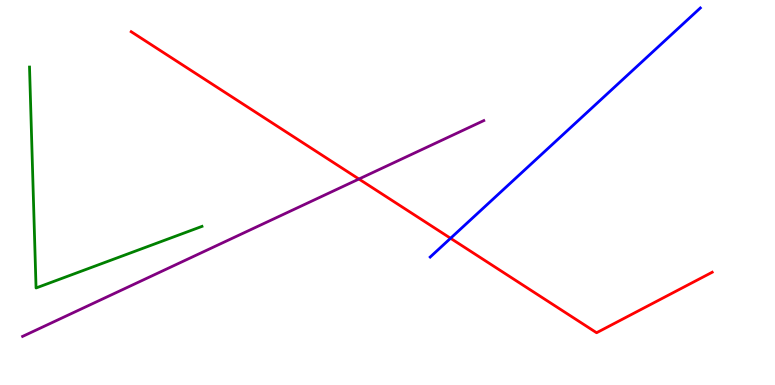[{'lines': ['blue', 'red'], 'intersections': [{'x': 5.81, 'y': 3.81}]}, {'lines': ['green', 'red'], 'intersections': []}, {'lines': ['purple', 'red'], 'intersections': [{'x': 4.63, 'y': 5.35}]}, {'lines': ['blue', 'green'], 'intersections': []}, {'lines': ['blue', 'purple'], 'intersections': []}, {'lines': ['green', 'purple'], 'intersections': []}]